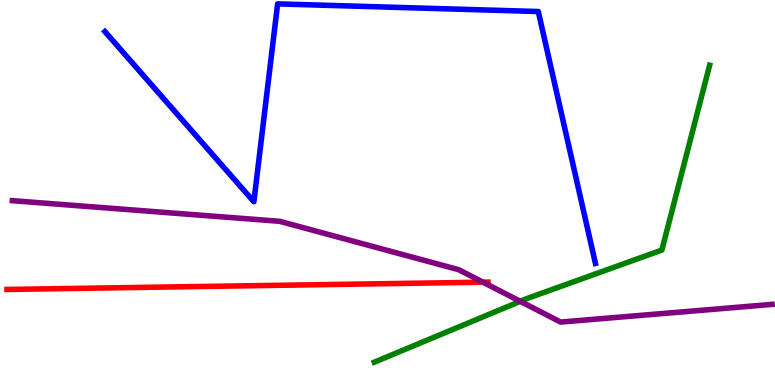[{'lines': ['blue', 'red'], 'intersections': []}, {'lines': ['green', 'red'], 'intersections': []}, {'lines': ['purple', 'red'], 'intersections': [{'x': 6.23, 'y': 2.67}]}, {'lines': ['blue', 'green'], 'intersections': []}, {'lines': ['blue', 'purple'], 'intersections': []}, {'lines': ['green', 'purple'], 'intersections': [{'x': 6.71, 'y': 2.17}]}]